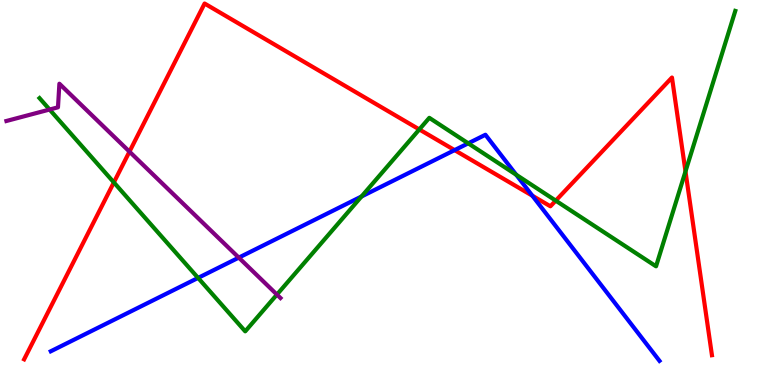[{'lines': ['blue', 'red'], 'intersections': [{'x': 5.87, 'y': 6.1}, {'x': 6.87, 'y': 4.92}]}, {'lines': ['green', 'red'], 'intersections': [{'x': 1.47, 'y': 5.26}, {'x': 5.41, 'y': 6.64}, {'x': 7.17, 'y': 4.79}, {'x': 8.84, 'y': 5.55}]}, {'lines': ['purple', 'red'], 'intersections': [{'x': 1.67, 'y': 6.06}]}, {'lines': ['blue', 'green'], 'intersections': [{'x': 2.56, 'y': 2.78}, {'x': 4.66, 'y': 4.9}, {'x': 6.04, 'y': 6.28}, {'x': 6.66, 'y': 5.46}]}, {'lines': ['blue', 'purple'], 'intersections': [{'x': 3.08, 'y': 3.31}]}, {'lines': ['green', 'purple'], 'intersections': [{'x': 0.64, 'y': 7.15}, {'x': 3.57, 'y': 2.35}]}]